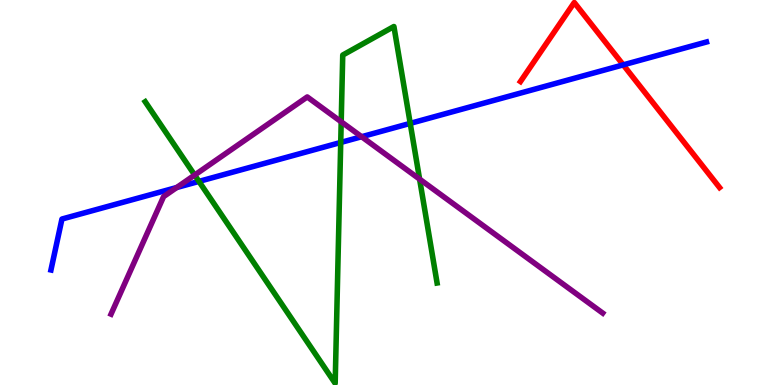[{'lines': ['blue', 'red'], 'intersections': [{'x': 8.04, 'y': 8.32}]}, {'lines': ['green', 'red'], 'intersections': []}, {'lines': ['purple', 'red'], 'intersections': []}, {'lines': ['blue', 'green'], 'intersections': [{'x': 2.57, 'y': 5.29}, {'x': 4.4, 'y': 6.3}, {'x': 5.29, 'y': 6.8}]}, {'lines': ['blue', 'purple'], 'intersections': [{'x': 2.28, 'y': 5.13}, {'x': 4.67, 'y': 6.45}]}, {'lines': ['green', 'purple'], 'intersections': [{'x': 2.51, 'y': 5.45}, {'x': 4.4, 'y': 6.84}, {'x': 5.41, 'y': 5.35}]}]